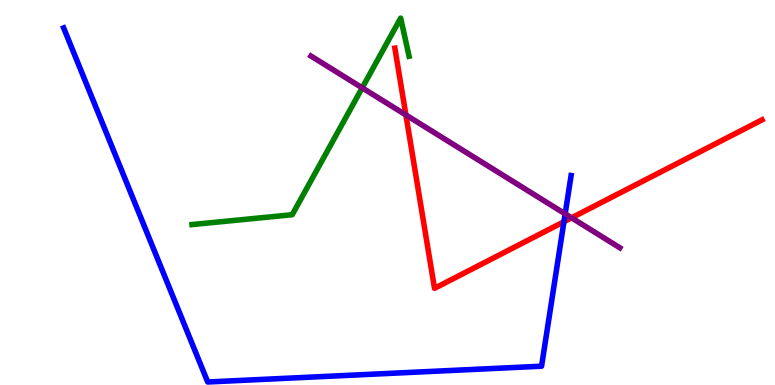[{'lines': ['blue', 'red'], 'intersections': [{'x': 7.28, 'y': 4.24}]}, {'lines': ['green', 'red'], 'intersections': []}, {'lines': ['purple', 'red'], 'intersections': [{'x': 5.24, 'y': 7.01}, {'x': 7.38, 'y': 4.34}]}, {'lines': ['blue', 'green'], 'intersections': []}, {'lines': ['blue', 'purple'], 'intersections': [{'x': 7.29, 'y': 4.45}]}, {'lines': ['green', 'purple'], 'intersections': [{'x': 4.67, 'y': 7.72}]}]